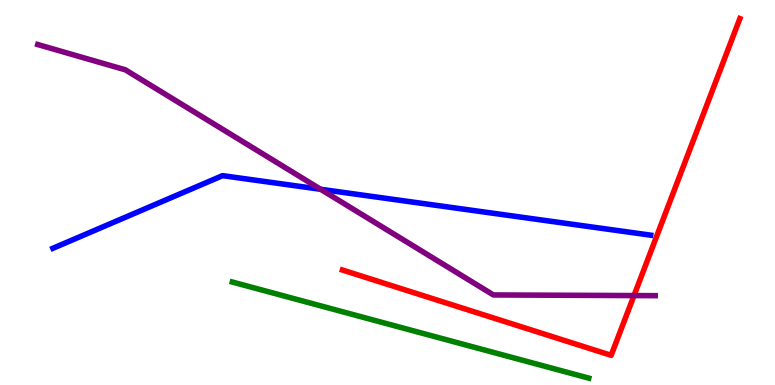[{'lines': ['blue', 'red'], 'intersections': []}, {'lines': ['green', 'red'], 'intersections': []}, {'lines': ['purple', 'red'], 'intersections': [{'x': 8.18, 'y': 2.32}]}, {'lines': ['blue', 'green'], 'intersections': []}, {'lines': ['blue', 'purple'], 'intersections': [{'x': 4.14, 'y': 5.08}]}, {'lines': ['green', 'purple'], 'intersections': []}]